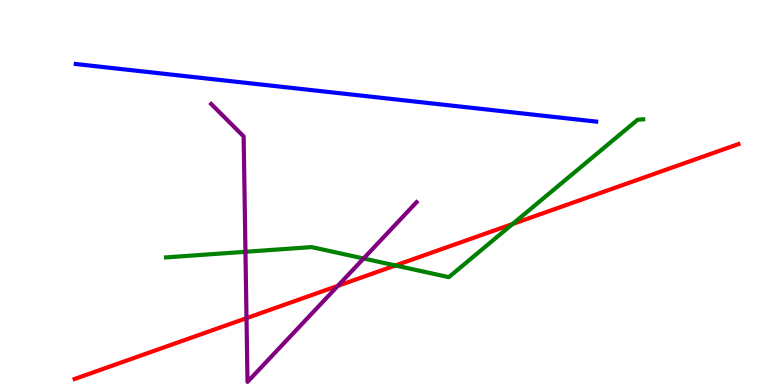[{'lines': ['blue', 'red'], 'intersections': []}, {'lines': ['green', 'red'], 'intersections': [{'x': 5.1, 'y': 3.1}, {'x': 6.61, 'y': 4.18}]}, {'lines': ['purple', 'red'], 'intersections': [{'x': 3.18, 'y': 1.74}, {'x': 4.36, 'y': 2.58}]}, {'lines': ['blue', 'green'], 'intersections': []}, {'lines': ['blue', 'purple'], 'intersections': []}, {'lines': ['green', 'purple'], 'intersections': [{'x': 3.17, 'y': 3.46}, {'x': 4.69, 'y': 3.29}]}]